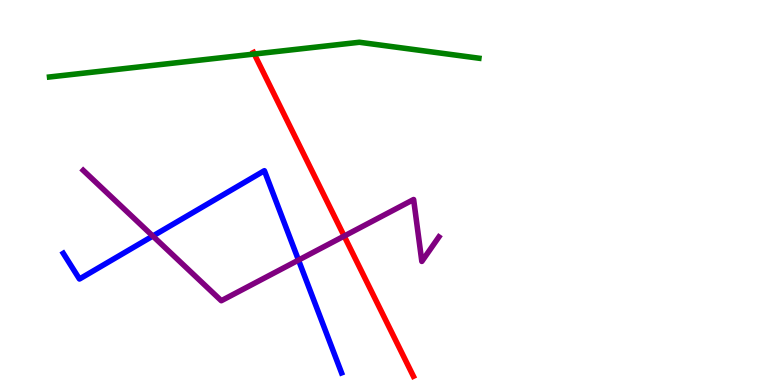[{'lines': ['blue', 'red'], 'intersections': []}, {'lines': ['green', 'red'], 'intersections': [{'x': 3.28, 'y': 8.6}]}, {'lines': ['purple', 'red'], 'intersections': [{'x': 4.44, 'y': 3.87}]}, {'lines': ['blue', 'green'], 'intersections': []}, {'lines': ['blue', 'purple'], 'intersections': [{'x': 1.97, 'y': 3.87}, {'x': 3.85, 'y': 3.24}]}, {'lines': ['green', 'purple'], 'intersections': []}]